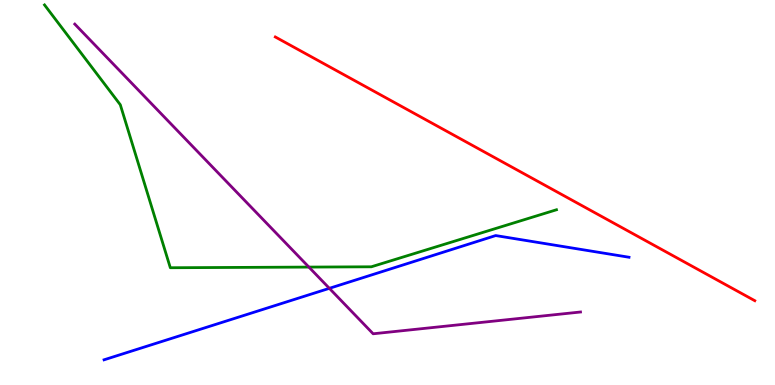[{'lines': ['blue', 'red'], 'intersections': []}, {'lines': ['green', 'red'], 'intersections': []}, {'lines': ['purple', 'red'], 'intersections': []}, {'lines': ['blue', 'green'], 'intersections': []}, {'lines': ['blue', 'purple'], 'intersections': [{'x': 4.25, 'y': 2.51}]}, {'lines': ['green', 'purple'], 'intersections': [{'x': 3.99, 'y': 3.06}]}]